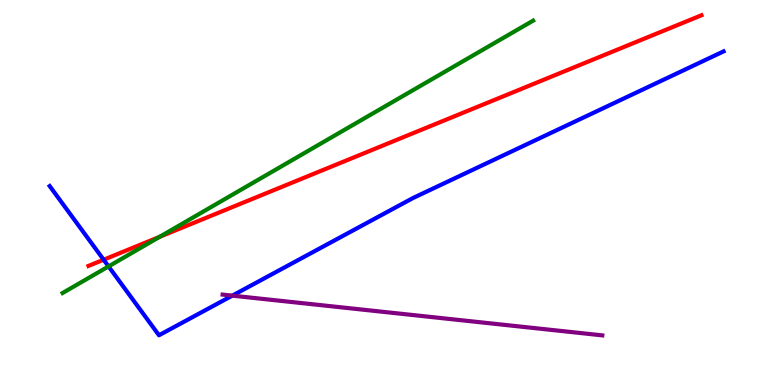[{'lines': ['blue', 'red'], 'intersections': [{'x': 1.34, 'y': 3.25}]}, {'lines': ['green', 'red'], 'intersections': [{'x': 2.06, 'y': 3.85}]}, {'lines': ['purple', 'red'], 'intersections': []}, {'lines': ['blue', 'green'], 'intersections': [{'x': 1.4, 'y': 3.08}]}, {'lines': ['blue', 'purple'], 'intersections': [{'x': 3.0, 'y': 2.32}]}, {'lines': ['green', 'purple'], 'intersections': []}]